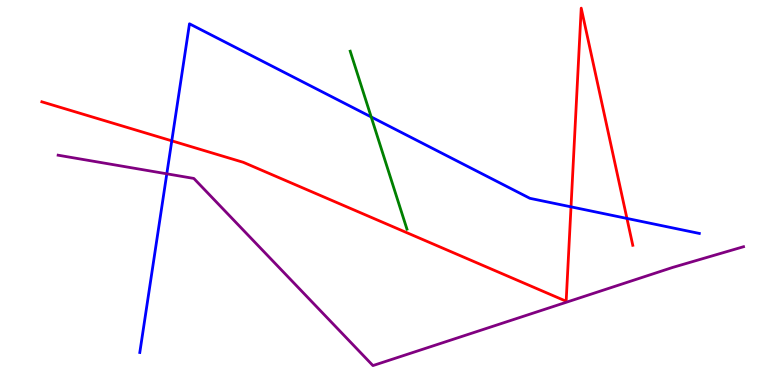[{'lines': ['blue', 'red'], 'intersections': [{'x': 2.22, 'y': 6.34}, {'x': 7.37, 'y': 4.63}, {'x': 8.09, 'y': 4.33}]}, {'lines': ['green', 'red'], 'intersections': []}, {'lines': ['purple', 'red'], 'intersections': []}, {'lines': ['blue', 'green'], 'intersections': [{'x': 4.79, 'y': 6.96}]}, {'lines': ['blue', 'purple'], 'intersections': [{'x': 2.15, 'y': 5.49}]}, {'lines': ['green', 'purple'], 'intersections': []}]